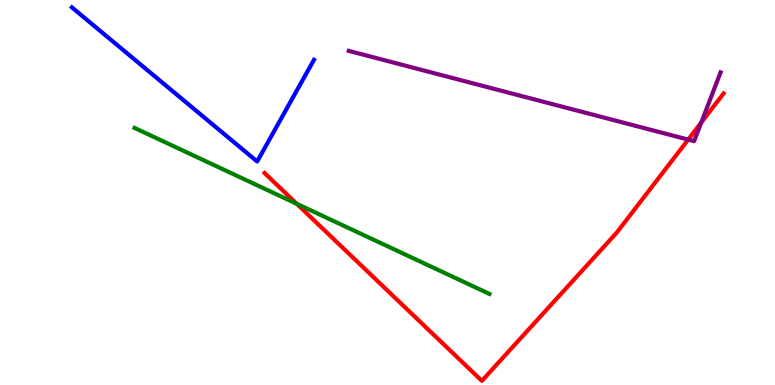[{'lines': ['blue', 'red'], 'intersections': []}, {'lines': ['green', 'red'], 'intersections': [{'x': 3.83, 'y': 4.71}]}, {'lines': ['purple', 'red'], 'intersections': [{'x': 8.88, 'y': 6.37}, {'x': 9.05, 'y': 6.82}]}, {'lines': ['blue', 'green'], 'intersections': []}, {'lines': ['blue', 'purple'], 'intersections': []}, {'lines': ['green', 'purple'], 'intersections': []}]